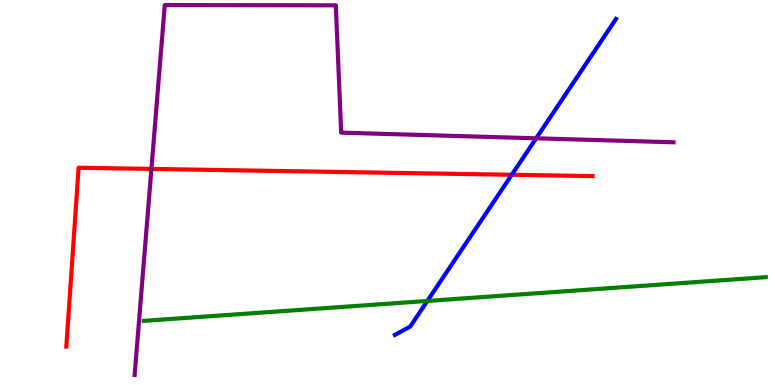[{'lines': ['blue', 'red'], 'intersections': [{'x': 6.6, 'y': 5.46}]}, {'lines': ['green', 'red'], 'intersections': []}, {'lines': ['purple', 'red'], 'intersections': [{'x': 1.95, 'y': 5.61}]}, {'lines': ['blue', 'green'], 'intersections': [{'x': 5.51, 'y': 2.18}]}, {'lines': ['blue', 'purple'], 'intersections': [{'x': 6.92, 'y': 6.41}]}, {'lines': ['green', 'purple'], 'intersections': []}]